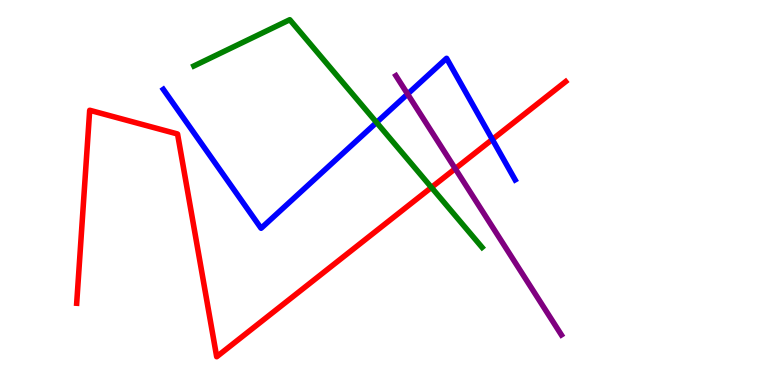[{'lines': ['blue', 'red'], 'intersections': [{'x': 6.35, 'y': 6.38}]}, {'lines': ['green', 'red'], 'intersections': [{'x': 5.57, 'y': 5.13}]}, {'lines': ['purple', 'red'], 'intersections': [{'x': 5.87, 'y': 5.62}]}, {'lines': ['blue', 'green'], 'intersections': [{'x': 4.86, 'y': 6.82}]}, {'lines': ['blue', 'purple'], 'intersections': [{'x': 5.26, 'y': 7.56}]}, {'lines': ['green', 'purple'], 'intersections': []}]